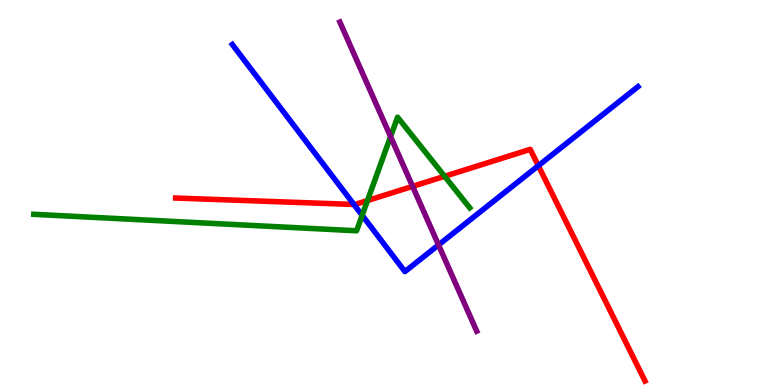[{'lines': ['blue', 'red'], 'intersections': [{'x': 4.57, 'y': 4.69}, {'x': 6.95, 'y': 5.7}]}, {'lines': ['green', 'red'], 'intersections': [{'x': 4.74, 'y': 4.79}, {'x': 5.74, 'y': 5.42}]}, {'lines': ['purple', 'red'], 'intersections': [{'x': 5.32, 'y': 5.16}]}, {'lines': ['blue', 'green'], 'intersections': [{'x': 4.67, 'y': 4.41}]}, {'lines': ['blue', 'purple'], 'intersections': [{'x': 5.66, 'y': 3.64}]}, {'lines': ['green', 'purple'], 'intersections': [{'x': 5.04, 'y': 6.45}]}]